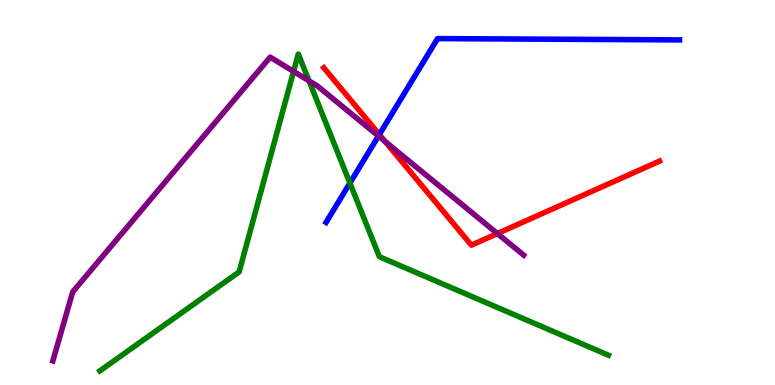[{'lines': ['blue', 'red'], 'intersections': [{'x': 4.89, 'y': 6.51}]}, {'lines': ['green', 'red'], 'intersections': []}, {'lines': ['purple', 'red'], 'intersections': [{'x': 4.97, 'y': 6.32}, {'x': 6.42, 'y': 3.93}]}, {'lines': ['blue', 'green'], 'intersections': [{'x': 4.52, 'y': 5.25}]}, {'lines': ['blue', 'purple'], 'intersections': [{'x': 4.88, 'y': 6.47}]}, {'lines': ['green', 'purple'], 'intersections': [{'x': 3.79, 'y': 8.14}, {'x': 3.99, 'y': 7.9}]}]